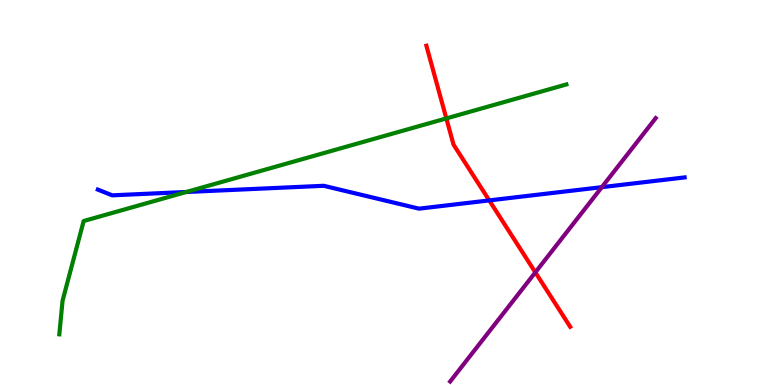[{'lines': ['blue', 'red'], 'intersections': [{'x': 6.31, 'y': 4.79}]}, {'lines': ['green', 'red'], 'intersections': [{'x': 5.76, 'y': 6.92}]}, {'lines': ['purple', 'red'], 'intersections': [{'x': 6.91, 'y': 2.93}]}, {'lines': ['blue', 'green'], 'intersections': [{'x': 2.4, 'y': 5.01}]}, {'lines': ['blue', 'purple'], 'intersections': [{'x': 7.77, 'y': 5.14}]}, {'lines': ['green', 'purple'], 'intersections': []}]